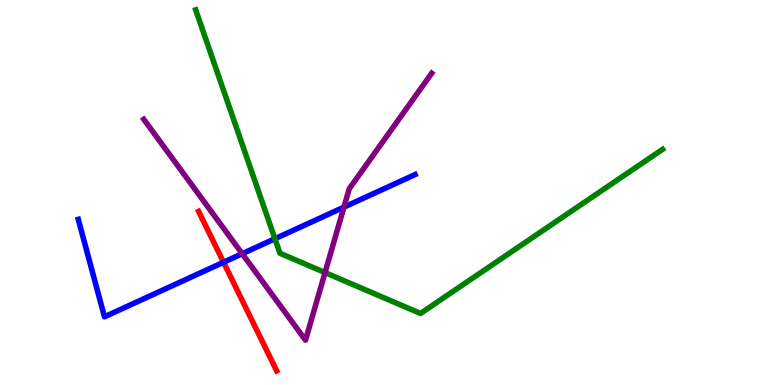[{'lines': ['blue', 'red'], 'intersections': [{'x': 2.88, 'y': 3.19}]}, {'lines': ['green', 'red'], 'intersections': []}, {'lines': ['purple', 'red'], 'intersections': []}, {'lines': ['blue', 'green'], 'intersections': [{'x': 3.55, 'y': 3.8}]}, {'lines': ['blue', 'purple'], 'intersections': [{'x': 3.13, 'y': 3.41}, {'x': 4.44, 'y': 4.62}]}, {'lines': ['green', 'purple'], 'intersections': [{'x': 4.19, 'y': 2.92}]}]